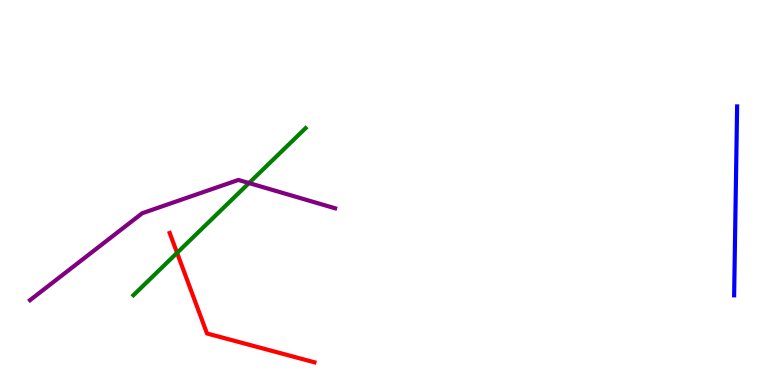[{'lines': ['blue', 'red'], 'intersections': []}, {'lines': ['green', 'red'], 'intersections': [{'x': 2.28, 'y': 3.43}]}, {'lines': ['purple', 'red'], 'intersections': []}, {'lines': ['blue', 'green'], 'intersections': []}, {'lines': ['blue', 'purple'], 'intersections': []}, {'lines': ['green', 'purple'], 'intersections': [{'x': 3.21, 'y': 5.25}]}]